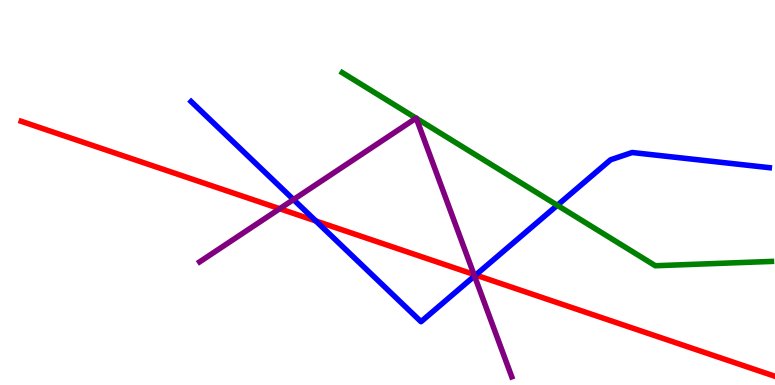[{'lines': ['blue', 'red'], 'intersections': [{'x': 4.08, 'y': 4.26}, {'x': 6.14, 'y': 2.86}]}, {'lines': ['green', 'red'], 'intersections': []}, {'lines': ['purple', 'red'], 'intersections': [{'x': 3.61, 'y': 4.58}, {'x': 6.12, 'y': 2.87}]}, {'lines': ['blue', 'green'], 'intersections': [{'x': 7.19, 'y': 4.67}]}, {'lines': ['blue', 'purple'], 'intersections': [{'x': 3.79, 'y': 4.82}, {'x': 6.12, 'y': 2.83}]}, {'lines': ['green', 'purple'], 'intersections': [{'x': 5.37, 'y': 6.93}, {'x': 5.37, 'y': 6.93}]}]